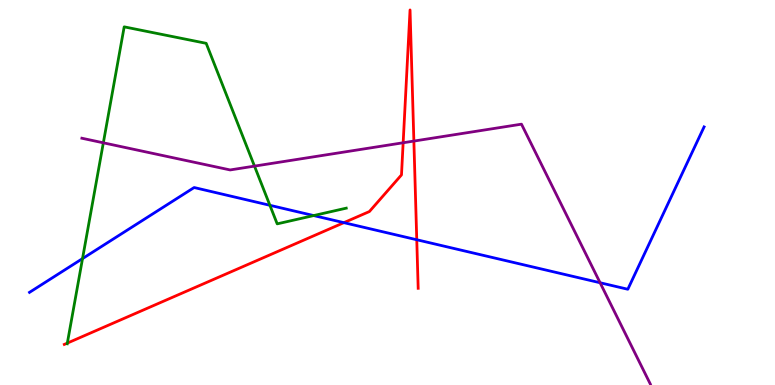[{'lines': ['blue', 'red'], 'intersections': [{'x': 4.44, 'y': 4.22}, {'x': 5.38, 'y': 3.77}]}, {'lines': ['green', 'red'], 'intersections': [{'x': 0.869, 'y': 1.09}]}, {'lines': ['purple', 'red'], 'intersections': [{'x': 5.2, 'y': 6.29}, {'x': 5.34, 'y': 6.34}]}, {'lines': ['blue', 'green'], 'intersections': [{'x': 1.06, 'y': 3.28}, {'x': 3.48, 'y': 4.67}, {'x': 4.05, 'y': 4.4}]}, {'lines': ['blue', 'purple'], 'intersections': [{'x': 7.74, 'y': 2.66}]}, {'lines': ['green', 'purple'], 'intersections': [{'x': 1.33, 'y': 6.29}, {'x': 3.28, 'y': 5.69}]}]